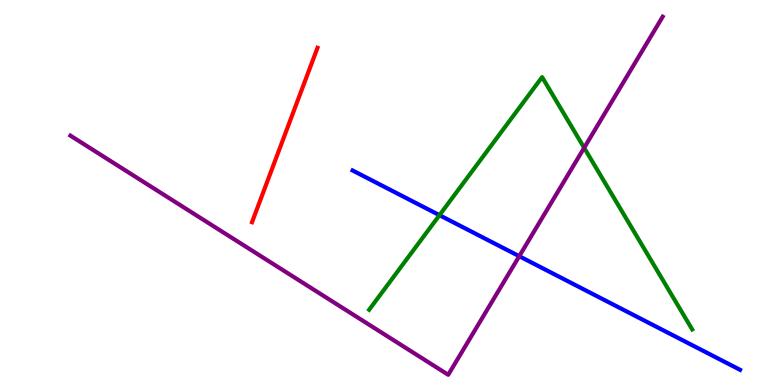[{'lines': ['blue', 'red'], 'intersections': []}, {'lines': ['green', 'red'], 'intersections': []}, {'lines': ['purple', 'red'], 'intersections': []}, {'lines': ['blue', 'green'], 'intersections': [{'x': 5.67, 'y': 4.41}]}, {'lines': ['blue', 'purple'], 'intersections': [{'x': 6.7, 'y': 3.35}]}, {'lines': ['green', 'purple'], 'intersections': [{'x': 7.54, 'y': 6.16}]}]